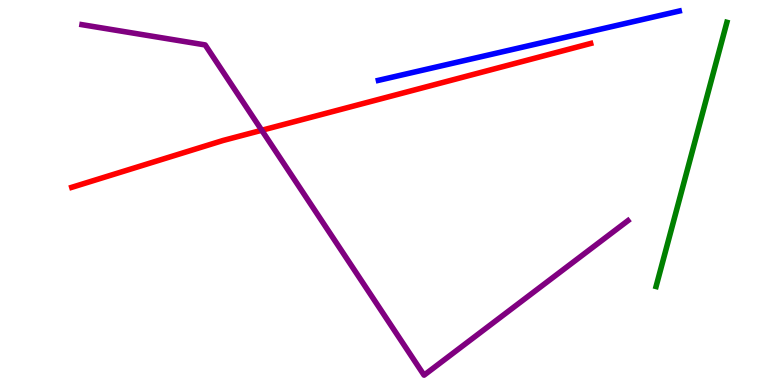[{'lines': ['blue', 'red'], 'intersections': []}, {'lines': ['green', 'red'], 'intersections': []}, {'lines': ['purple', 'red'], 'intersections': [{'x': 3.38, 'y': 6.62}]}, {'lines': ['blue', 'green'], 'intersections': []}, {'lines': ['blue', 'purple'], 'intersections': []}, {'lines': ['green', 'purple'], 'intersections': []}]